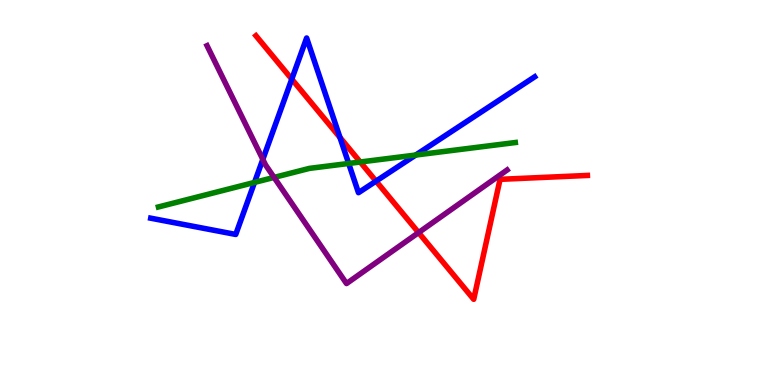[{'lines': ['blue', 'red'], 'intersections': [{'x': 3.76, 'y': 7.94}, {'x': 4.39, 'y': 6.43}, {'x': 4.85, 'y': 5.3}]}, {'lines': ['green', 'red'], 'intersections': [{'x': 4.65, 'y': 5.79}]}, {'lines': ['purple', 'red'], 'intersections': [{'x': 5.4, 'y': 3.96}]}, {'lines': ['blue', 'green'], 'intersections': [{'x': 3.28, 'y': 5.26}, {'x': 4.5, 'y': 5.75}, {'x': 5.36, 'y': 5.97}]}, {'lines': ['blue', 'purple'], 'intersections': [{'x': 3.39, 'y': 5.86}]}, {'lines': ['green', 'purple'], 'intersections': [{'x': 3.54, 'y': 5.39}]}]